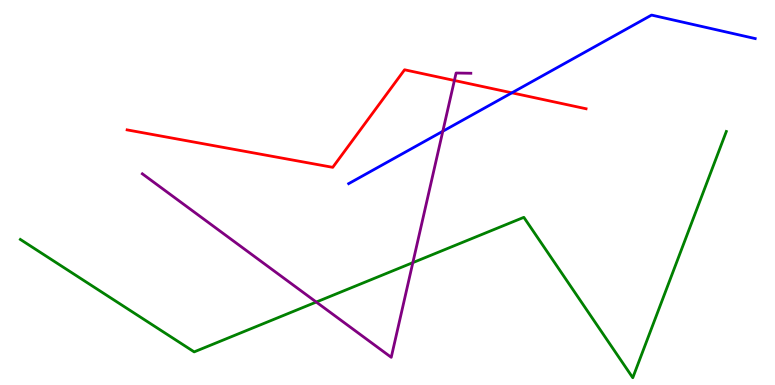[{'lines': ['blue', 'red'], 'intersections': [{'x': 6.6, 'y': 7.59}]}, {'lines': ['green', 'red'], 'intersections': []}, {'lines': ['purple', 'red'], 'intersections': [{'x': 5.86, 'y': 7.91}]}, {'lines': ['blue', 'green'], 'intersections': []}, {'lines': ['blue', 'purple'], 'intersections': [{'x': 5.71, 'y': 6.59}]}, {'lines': ['green', 'purple'], 'intersections': [{'x': 4.08, 'y': 2.15}, {'x': 5.33, 'y': 3.18}]}]